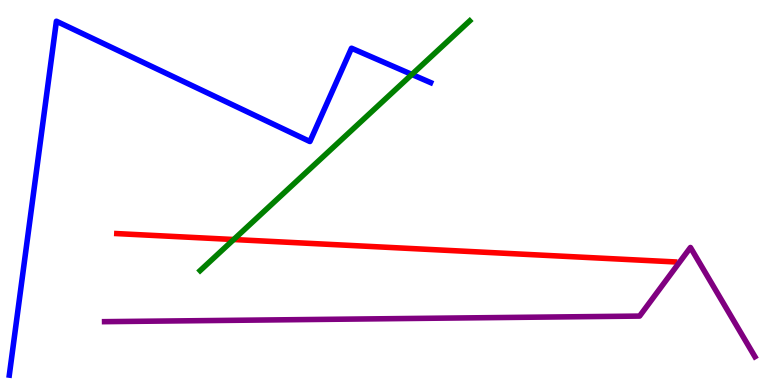[{'lines': ['blue', 'red'], 'intersections': []}, {'lines': ['green', 'red'], 'intersections': [{'x': 3.02, 'y': 3.78}]}, {'lines': ['purple', 'red'], 'intersections': []}, {'lines': ['blue', 'green'], 'intersections': [{'x': 5.31, 'y': 8.07}]}, {'lines': ['blue', 'purple'], 'intersections': []}, {'lines': ['green', 'purple'], 'intersections': []}]